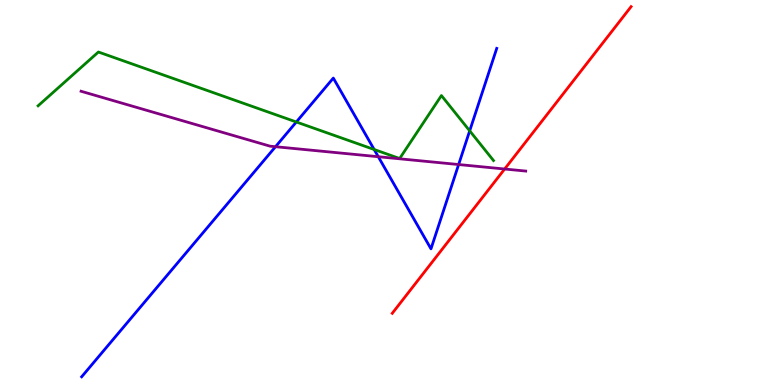[{'lines': ['blue', 'red'], 'intersections': []}, {'lines': ['green', 'red'], 'intersections': []}, {'lines': ['purple', 'red'], 'intersections': [{'x': 6.51, 'y': 5.61}]}, {'lines': ['blue', 'green'], 'intersections': [{'x': 3.82, 'y': 6.83}, {'x': 4.83, 'y': 6.12}, {'x': 6.06, 'y': 6.6}]}, {'lines': ['blue', 'purple'], 'intersections': [{'x': 3.55, 'y': 6.19}, {'x': 4.88, 'y': 5.93}, {'x': 5.92, 'y': 5.73}]}, {'lines': ['green', 'purple'], 'intersections': []}]